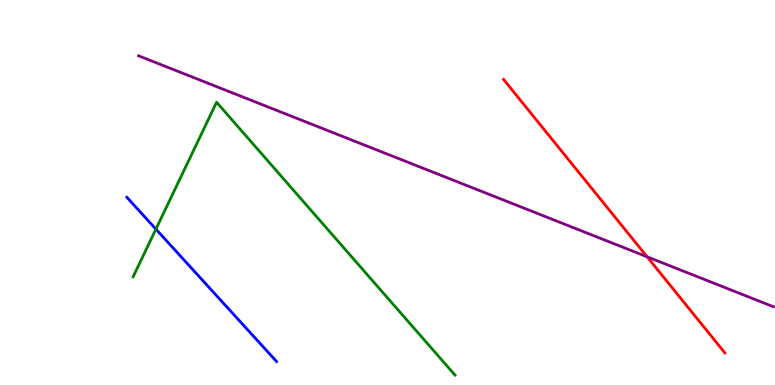[{'lines': ['blue', 'red'], 'intersections': []}, {'lines': ['green', 'red'], 'intersections': []}, {'lines': ['purple', 'red'], 'intersections': [{'x': 8.35, 'y': 3.33}]}, {'lines': ['blue', 'green'], 'intersections': [{'x': 2.01, 'y': 4.05}]}, {'lines': ['blue', 'purple'], 'intersections': []}, {'lines': ['green', 'purple'], 'intersections': []}]